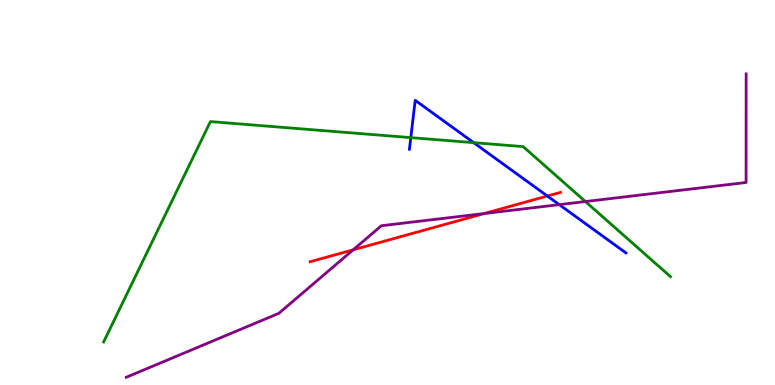[{'lines': ['blue', 'red'], 'intersections': [{'x': 7.06, 'y': 4.91}]}, {'lines': ['green', 'red'], 'intersections': []}, {'lines': ['purple', 'red'], 'intersections': [{'x': 4.56, 'y': 3.51}, {'x': 6.25, 'y': 4.45}]}, {'lines': ['blue', 'green'], 'intersections': [{'x': 5.3, 'y': 6.43}, {'x': 6.11, 'y': 6.29}]}, {'lines': ['blue', 'purple'], 'intersections': [{'x': 7.22, 'y': 4.68}]}, {'lines': ['green', 'purple'], 'intersections': [{'x': 7.55, 'y': 4.77}]}]